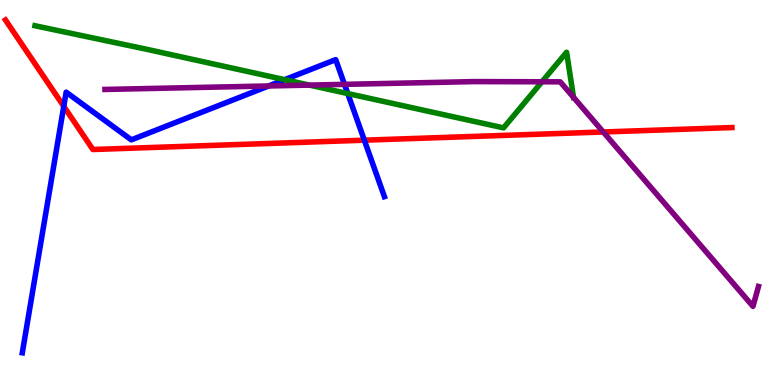[{'lines': ['blue', 'red'], 'intersections': [{'x': 0.823, 'y': 7.24}, {'x': 4.7, 'y': 6.36}]}, {'lines': ['green', 'red'], 'intersections': []}, {'lines': ['purple', 'red'], 'intersections': [{'x': 7.78, 'y': 6.57}]}, {'lines': ['blue', 'green'], 'intersections': [{'x': 3.67, 'y': 7.93}, {'x': 4.49, 'y': 7.57}]}, {'lines': ['blue', 'purple'], 'intersections': [{'x': 3.47, 'y': 7.77}, {'x': 4.45, 'y': 7.81}]}, {'lines': ['green', 'purple'], 'intersections': [{'x': 3.99, 'y': 7.79}, {'x': 6.99, 'y': 7.88}, {'x': 7.4, 'y': 7.47}]}]